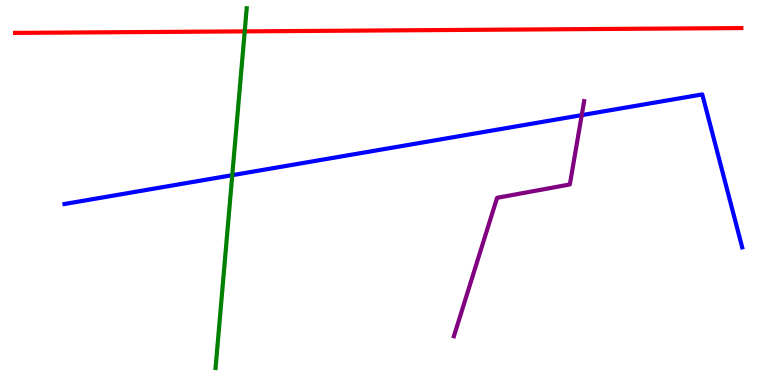[{'lines': ['blue', 'red'], 'intersections': []}, {'lines': ['green', 'red'], 'intersections': [{'x': 3.16, 'y': 9.19}]}, {'lines': ['purple', 'red'], 'intersections': []}, {'lines': ['blue', 'green'], 'intersections': [{'x': 3.0, 'y': 5.45}]}, {'lines': ['blue', 'purple'], 'intersections': [{'x': 7.51, 'y': 7.01}]}, {'lines': ['green', 'purple'], 'intersections': []}]